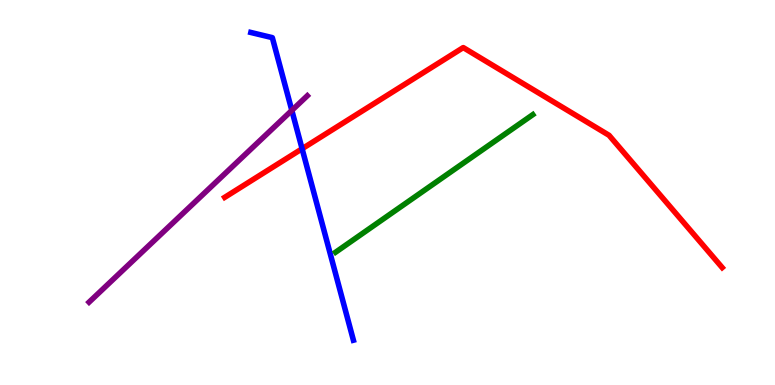[{'lines': ['blue', 'red'], 'intersections': [{'x': 3.9, 'y': 6.14}]}, {'lines': ['green', 'red'], 'intersections': []}, {'lines': ['purple', 'red'], 'intersections': []}, {'lines': ['blue', 'green'], 'intersections': []}, {'lines': ['blue', 'purple'], 'intersections': [{'x': 3.77, 'y': 7.13}]}, {'lines': ['green', 'purple'], 'intersections': []}]